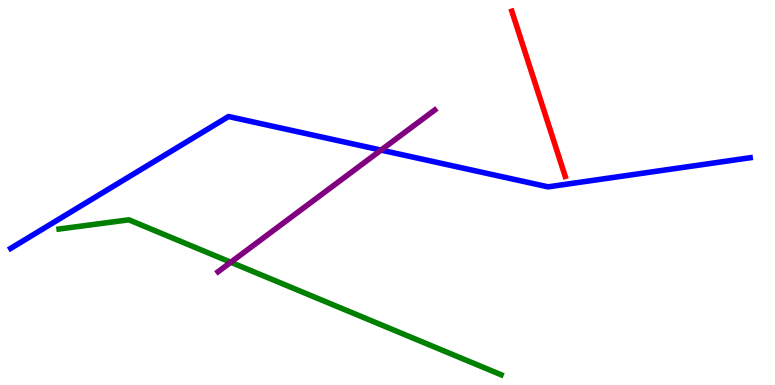[{'lines': ['blue', 'red'], 'intersections': []}, {'lines': ['green', 'red'], 'intersections': []}, {'lines': ['purple', 'red'], 'intersections': []}, {'lines': ['blue', 'green'], 'intersections': []}, {'lines': ['blue', 'purple'], 'intersections': [{'x': 4.92, 'y': 6.1}]}, {'lines': ['green', 'purple'], 'intersections': [{'x': 2.98, 'y': 3.19}]}]